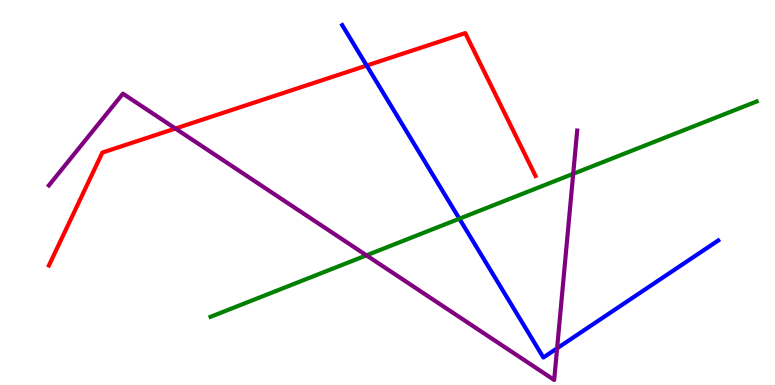[{'lines': ['blue', 'red'], 'intersections': [{'x': 4.73, 'y': 8.3}]}, {'lines': ['green', 'red'], 'intersections': []}, {'lines': ['purple', 'red'], 'intersections': [{'x': 2.26, 'y': 6.66}]}, {'lines': ['blue', 'green'], 'intersections': [{'x': 5.93, 'y': 4.32}]}, {'lines': ['blue', 'purple'], 'intersections': [{'x': 7.19, 'y': 0.953}]}, {'lines': ['green', 'purple'], 'intersections': [{'x': 4.73, 'y': 3.37}, {'x': 7.4, 'y': 5.49}]}]